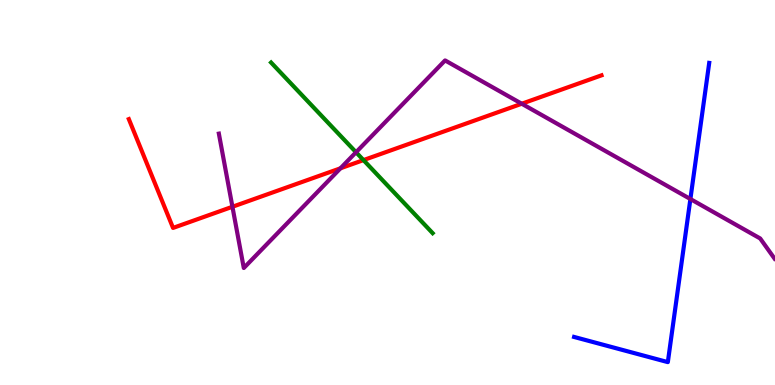[{'lines': ['blue', 'red'], 'intersections': []}, {'lines': ['green', 'red'], 'intersections': [{'x': 4.69, 'y': 5.84}]}, {'lines': ['purple', 'red'], 'intersections': [{'x': 3.0, 'y': 4.63}, {'x': 4.39, 'y': 5.63}, {'x': 6.73, 'y': 7.31}]}, {'lines': ['blue', 'green'], 'intersections': []}, {'lines': ['blue', 'purple'], 'intersections': [{'x': 8.91, 'y': 4.83}]}, {'lines': ['green', 'purple'], 'intersections': [{'x': 4.59, 'y': 6.05}]}]